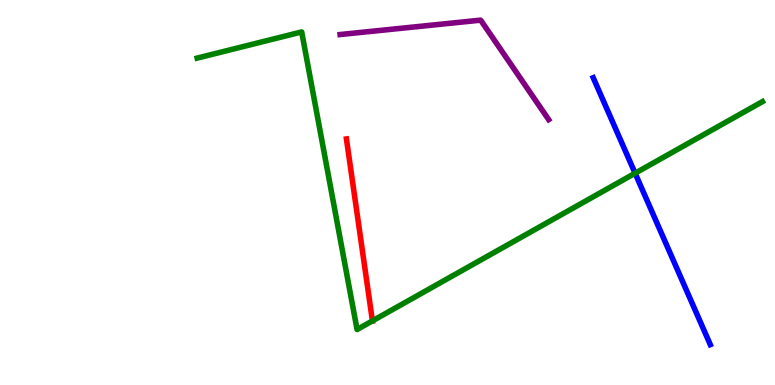[{'lines': ['blue', 'red'], 'intersections': []}, {'lines': ['green', 'red'], 'intersections': [{'x': 4.81, 'y': 1.66}]}, {'lines': ['purple', 'red'], 'intersections': []}, {'lines': ['blue', 'green'], 'intersections': [{'x': 8.19, 'y': 5.5}]}, {'lines': ['blue', 'purple'], 'intersections': []}, {'lines': ['green', 'purple'], 'intersections': []}]